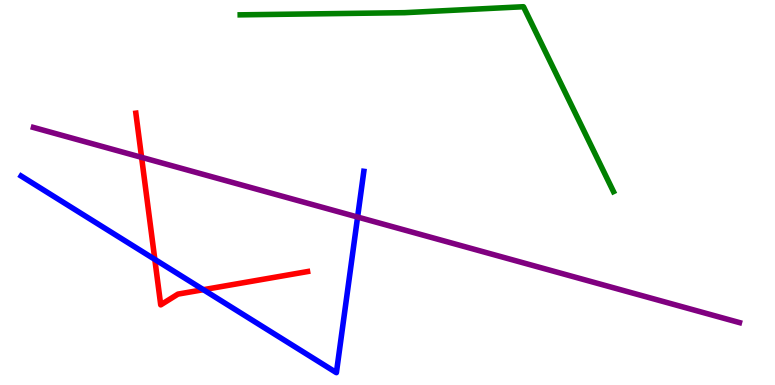[{'lines': ['blue', 'red'], 'intersections': [{'x': 2.0, 'y': 3.26}, {'x': 2.62, 'y': 2.48}]}, {'lines': ['green', 'red'], 'intersections': []}, {'lines': ['purple', 'red'], 'intersections': [{'x': 1.83, 'y': 5.91}]}, {'lines': ['blue', 'green'], 'intersections': []}, {'lines': ['blue', 'purple'], 'intersections': [{'x': 4.61, 'y': 4.36}]}, {'lines': ['green', 'purple'], 'intersections': []}]